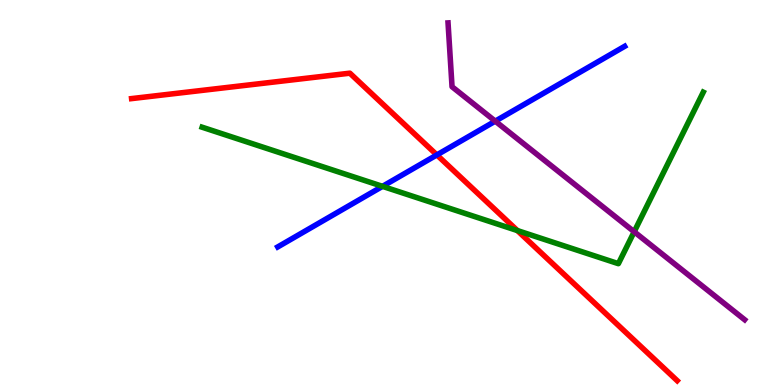[{'lines': ['blue', 'red'], 'intersections': [{'x': 5.64, 'y': 5.98}]}, {'lines': ['green', 'red'], 'intersections': [{'x': 6.68, 'y': 4.01}]}, {'lines': ['purple', 'red'], 'intersections': []}, {'lines': ['blue', 'green'], 'intersections': [{'x': 4.94, 'y': 5.16}]}, {'lines': ['blue', 'purple'], 'intersections': [{'x': 6.39, 'y': 6.85}]}, {'lines': ['green', 'purple'], 'intersections': [{'x': 8.18, 'y': 3.98}]}]